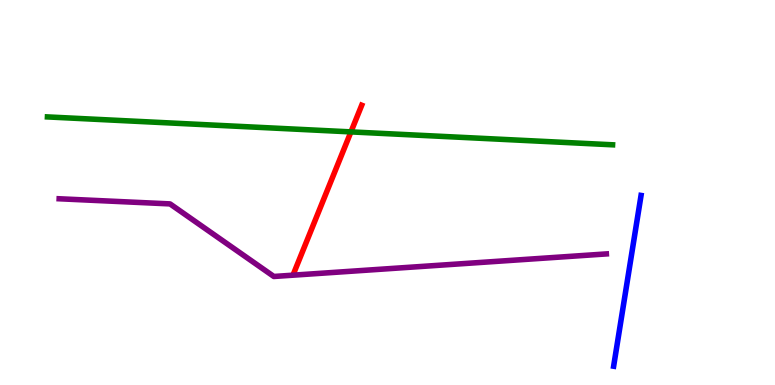[{'lines': ['blue', 'red'], 'intersections': []}, {'lines': ['green', 'red'], 'intersections': [{'x': 4.53, 'y': 6.57}]}, {'lines': ['purple', 'red'], 'intersections': []}, {'lines': ['blue', 'green'], 'intersections': []}, {'lines': ['blue', 'purple'], 'intersections': []}, {'lines': ['green', 'purple'], 'intersections': []}]